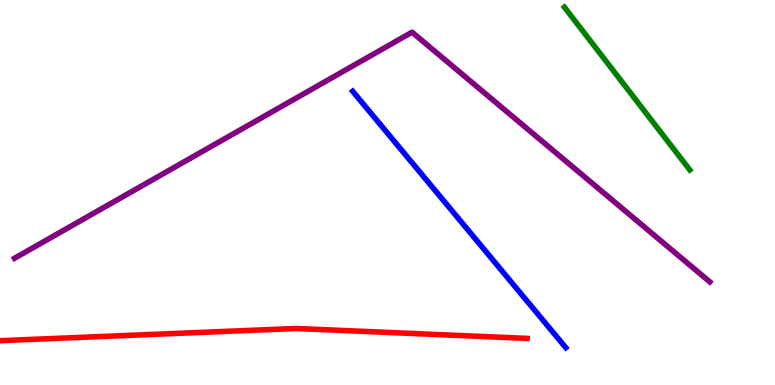[{'lines': ['blue', 'red'], 'intersections': []}, {'lines': ['green', 'red'], 'intersections': []}, {'lines': ['purple', 'red'], 'intersections': []}, {'lines': ['blue', 'green'], 'intersections': []}, {'lines': ['blue', 'purple'], 'intersections': []}, {'lines': ['green', 'purple'], 'intersections': []}]